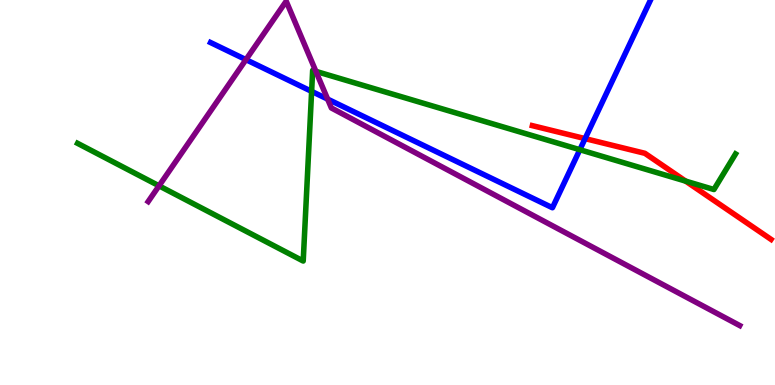[{'lines': ['blue', 'red'], 'intersections': [{'x': 7.55, 'y': 6.4}]}, {'lines': ['green', 'red'], 'intersections': [{'x': 8.85, 'y': 5.3}]}, {'lines': ['purple', 'red'], 'intersections': []}, {'lines': ['blue', 'green'], 'intersections': [{'x': 4.02, 'y': 7.63}, {'x': 7.48, 'y': 6.11}]}, {'lines': ['blue', 'purple'], 'intersections': [{'x': 3.17, 'y': 8.45}, {'x': 4.23, 'y': 7.43}]}, {'lines': ['green', 'purple'], 'intersections': [{'x': 2.05, 'y': 5.17}, {'x': 4.08, 'y': 8.15}]}]